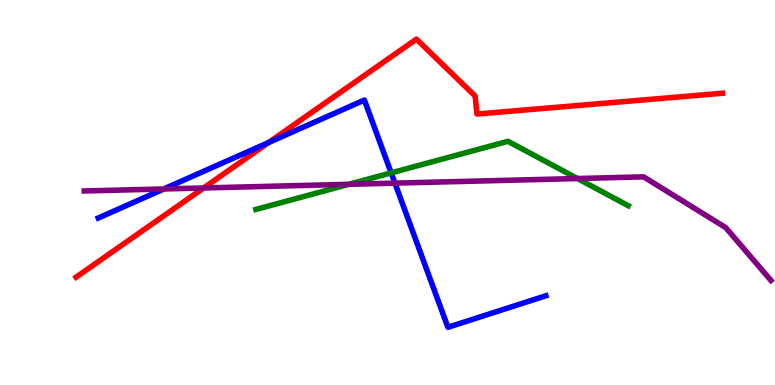[{'lines': ['blue', 'red'], 'intersections': [{'x': 3.47, 'y': 6.3}]}, {'lines': ['green', 'red'], 'intersections': []}, {'lines': ['purple', 'red'], 'intersections': [{'x': 2.63, 'y': 5.12}]}, {'lines': ['blue', 'green'], 'intersections': [{'x': 5.05, 'y': 5.51}]}, {'lines': ['blue', 'purple'], 'intersections': [{'x': 2.11, 'y': 5.09}, {'x': 5.1, 'y': 5.24}]}, {'lines': ['green', 'purple'], 'intersections': [{'x': 4.5, 'y': 5.21}, {'x': 7.45, 'y': 5.36}]}]